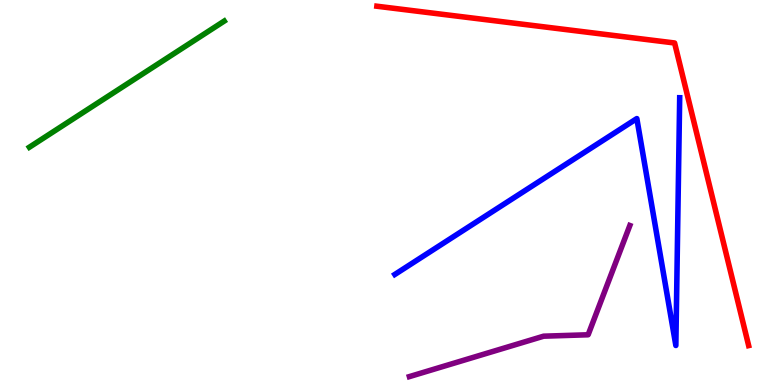[{'lines': ['blue', 'red'], 'intersections': []}, {'lines': ['green', 'red'], 'intersections': []}, {'lines': ['purple', 'red'], 'intersections': []}, {'lines': ['blue', 'green'], 'intersections': []}, {'lines': ['blue', 'purple'], 'intersections': []}, {'lines': ['green', 'purple'], 'intersections': []}]